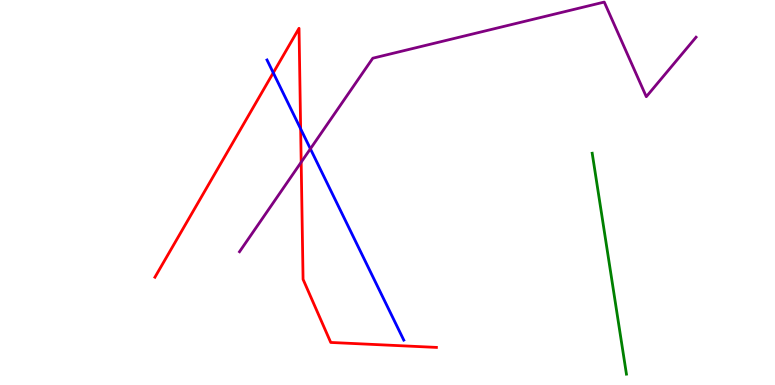[{'lines': ['blue', 'red'], 'intersections': [{'x': 3.53, 'y': 8.11}, {'x': 3.88, 'y': 6.65}]}, {'lines': ['green', 'red'], 'intersections': []}, {'lines': ['purple', 'red'], 'intersections': [{'x': 3.89, 'y': 5.79}]}, {'lines': ['blue', 'green'], 'intersections': []}, {'lines': ['blue', 'purple'], 'intersections': [{'x': 4.01, 'y': 6.13}]}, {'lines': ['green', 'purple'], 'intersections': []}]